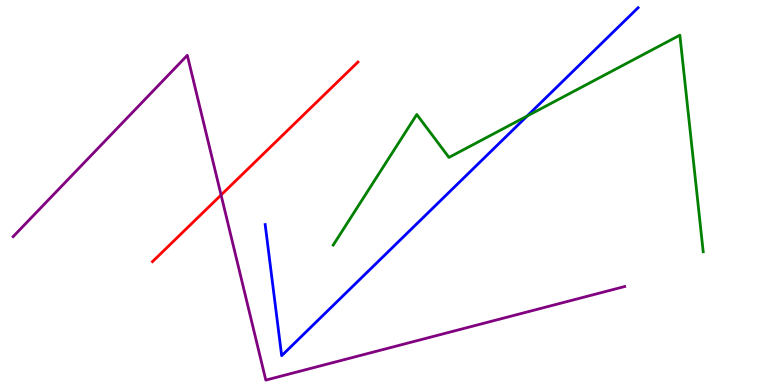[{'lines': ['blue', 'red'], 'intersections': []}, {'lines': ['green', 'red'], 'intersections': []}, {'lines': ['purple', 'red'], 'intersections': [{'x': 2.85, 'y': 4.93}]}, {'lines': ['blue', 'green'], 'intersections': [{'x': 6.8, 'y': 6.99}]}, {'lines': ['blue', 'purple'], 'intersections': []}, {'lines': ['green', 'purple'], 'intersections': []}]